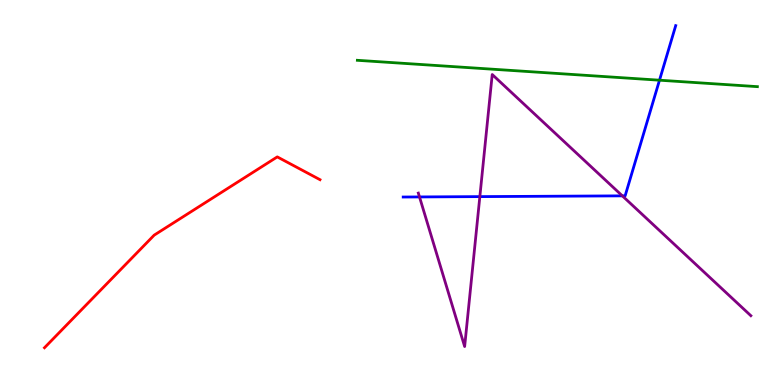[{'lines': ['blue', 'red'], 'intersections': []}, {'lines': ['green', 'red'], 'intersections': []}, {'lines': ['purple', 'red'], 'intersections': []}, {'lines': ['blue', 'green'], 'intersections': [{'x': 8.51, 'y': 7.92}]}, {'lines': ['blue', 'purple'], 'intersections': [{'x': 5.41, 'y': 4.88}, {'x': 6.19, 'y': 4.89}, {'x': 8.03, 'y': 4.91}]}, {'lines': ['green', 'purple'], 'intersections': []}]